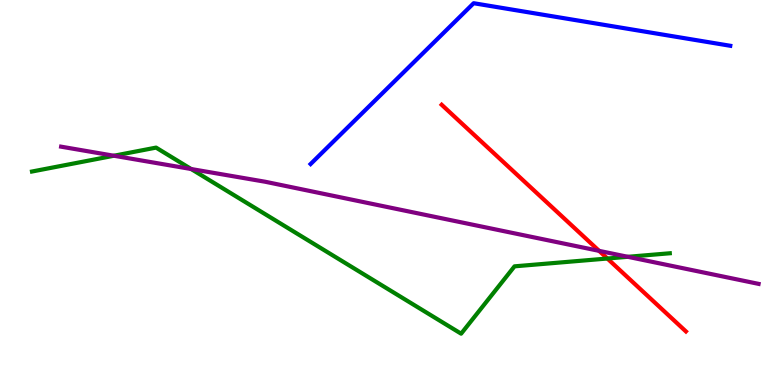[{'lines': ['blue', 'red'], 'intersections': []}, {'lines': ['green', 'red'], 'intersections': [{'x': 7.84, 'y': 3.29}]}, {'lines': ['purple', 'red'], 'intersections': [{'x': 7.73, 'y': 3.48}]}, {'lines': ['blue', 'green'], 'intersections': []}, {'lines': ['blue', 'purple'], 'intersections': []}, {'lines': ['green', 'purple'], 'intersections': [{'x': 1.47, 'y': 5.95}, {'x': 2.47, 'y': 5.61}, {'x': 8.1, 'y': 3.33}]}]